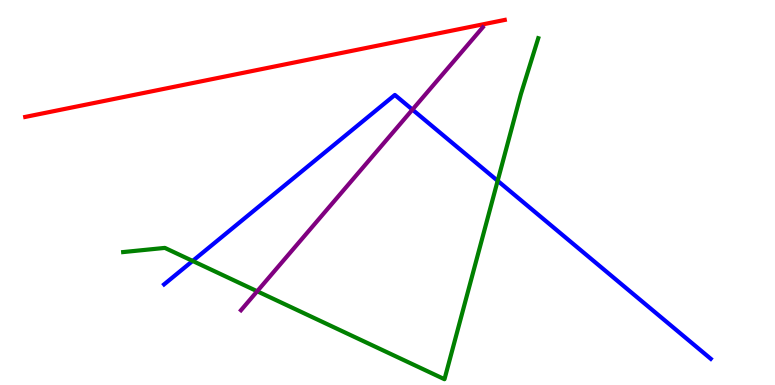[{'lines': ['blue', 'red'], 'intersections': []}, {'lines': ['green', 'red'], 'intersections': []}, {'lines': ['purple', 'red'], 'intersections': []}, {'lines': ['blue', 'green'], 'intersections': [{'x': 2.49, 'y': 3.22}, {'x': 6.42, 'y': 5.3}]}, {'lines': ['blue', 'purple'], 'intersections': [{'x': 5.32, 'y': 7.15}]}, {'lines': ['green', 'purple'], 'intersections': [{'x': 3.32, 'y': 2.43}]}]